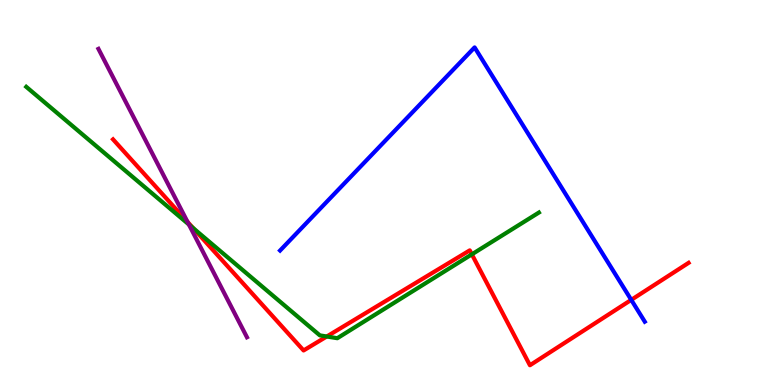[{'lines': ['blue', 'red'], 'intersections': [{'x': 8.15, 'y': 2.21}]}, {'lines': ['green', 'red'], 'intersections': [{'x': 2.49, 'y': 4.08}, {'x': 4.22, 'y': 1.26}, {'x': 6.09, 'y': 3.39}]}, {'lines': ['purple', 'red'], 'intersections': [{'x': 2.42, 'y': 4.24}]}, {'lines': ['blue', 'green'], 'intersections': []}, {'lines': ['blue', 'purple'], 'intersections': []}, {'lines': ['green', 'purple'], 'intersections': [{'x': 2.44, 'y': 4.17}]}]